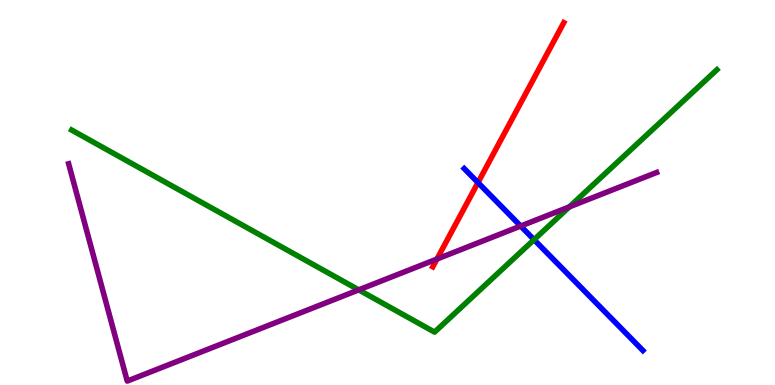[{'lines': ['blue', 'red'], 'intersections': [{'x': 6.17, 'y': 5.26}]}, {'lines': ['green', 'red'], 'intersections': []}, {'lines': ['purple', 'red'], 'intersections': [{'x': 5.64, 'y': 3.27}]}, {'lines': ['blue', 'green'], 'intersections': [{'x': 6.89, 'y': 3.77}]}, {'lines': ['blue', 'purple'], 'intersections': [{'x': 6.72, 'y': 4.13}]}, {'lines': ['green', 'purple'], 'intersections': [{'x': 4.63, 'y': 2.47}, {'x': 7.35, 'y': 4.63}]}]